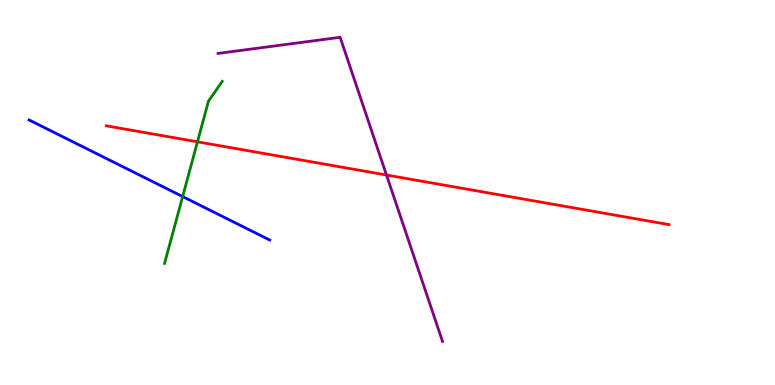[{'lines': ['blue', 'red'], 'intersections': []}, {'lines': ['green', 'red'], 'intersections': [{'x': 2.55, 'y': 6.32}]}, {'lines': ['purple', 'red'], 'intersections': [{'x': 4.99, 'y': 5.45}]}, {'lines': ['blue', 'green'], 'intersections': [{'x': 2.36, 'y': 4.89}]}, {'lines': ['blue', 'purple'], 'intersections': []}, {'lines': ['green', 'purple'], 'intersections': []}]